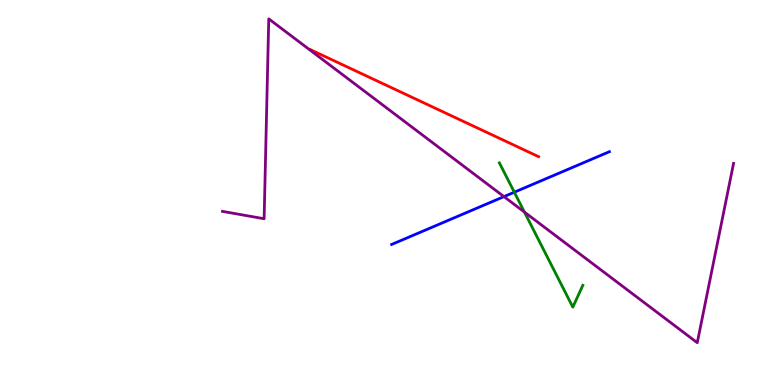[{'lines': ['blue', 'red'], 'intersections': []}, {'lines': ['green', 'red'], 'intersections': []}, {'lines': ['purple', 'red'], 'intersections': []}, {'lines': ['blue', 'green'], 'intersections': [{'x': 6.64, 'y': 5.01}]}, {'lines': ['blue', 'purple'], 'intersections': [{'x': 6.5, 'y': 4.89}]}, {'lines': ['green', 'purple'], 'intersections': [{'x': 6.77, 'y': 4.49}]}]